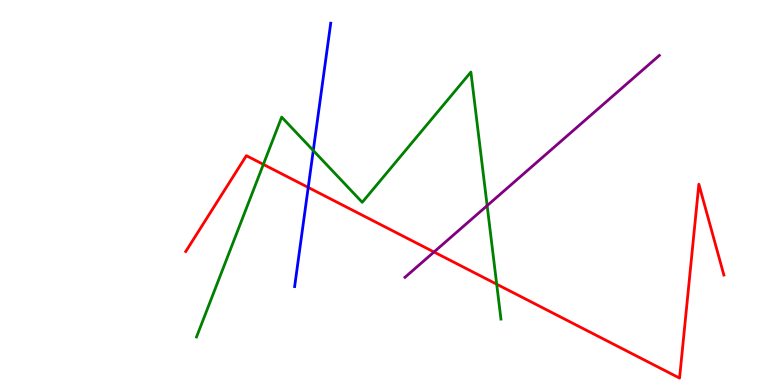[{'lines': ['blue', 'red'], 'intersections': [{'x': 3.98, 'y': 5.13}]}, {'lines': ['green', 'red'], 'intersections': [{'x': 3.4, 'y': 5.73}, {'x': 6.41, 'y': 2.62}]}, {'lines': ['purple', 'red'], 'intersections': [{'x': 5.6, 'y': 3.45}]}, {'lines': ['blue', 'green'], 'intersections': [{'x': 4.04, 'y': 6.09}]}, {'lines': ['blue', 'purple'], 'intersections': []}, {'lines': ['green', 'purple'], 'intersections': [{'x': 6.29, 'y': 4.66}]}]